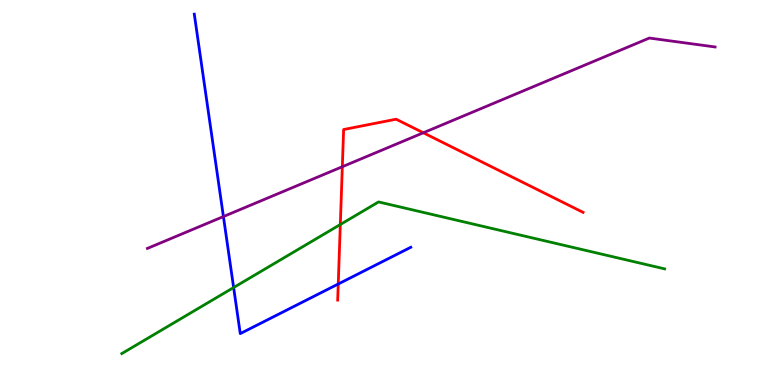[{'lines': ['blue', 'red'], 'intersections': [{'x': 4.36, 'y': 2.62}]}, {'lines': ['green', 'red'], 'intersections': [{'x': 4.39, 'y': 4.17}]}, {'lines': ['purple', 'red'], 'intersections': [{'x': 4.42, 'y': 5.67}, {'x': 5.46, 'y': 6.55}]}, {'lines': ['blue', 'green'], 'intersections': [{'x': 3.01, 'y': 2.53}]}, {'lines': ['blue', 'purple'], 'intersections': [{'x': 2.88, 'y': 4.38}]}, {'lines': ['green', 'purple'], 'intersections': []}]